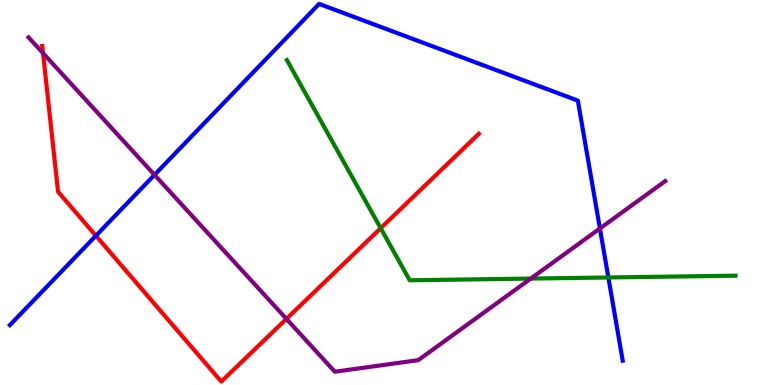[{'lines': ['blue', 'red'], 'intersections': [{'x': 1.24, 'y': 3.88}]}, {'lines': ['green', 'red'], 'intersections': [{'x': 4.91, 'y': 4.07}]}, {'lines': ['purple', 'red'], 'intersections': [{'x': 0.555, 'y': 8.62}, {'x': 3.7, 'y': 1.72}]}, {'lines': ['blue', 'green'], 'intersections': [{'x': 7.85, 'y': 2.79}]}, {'lines': ['blue', 'purple'], 'intersections': [{'x': 1.99, 'y': 5.46}, {'x': 7.74, 'y': 4.07}]}, {'lines': ['green', 'purple'], 'intersections': [{'x': 6.85, 'y': 2.76}]}]